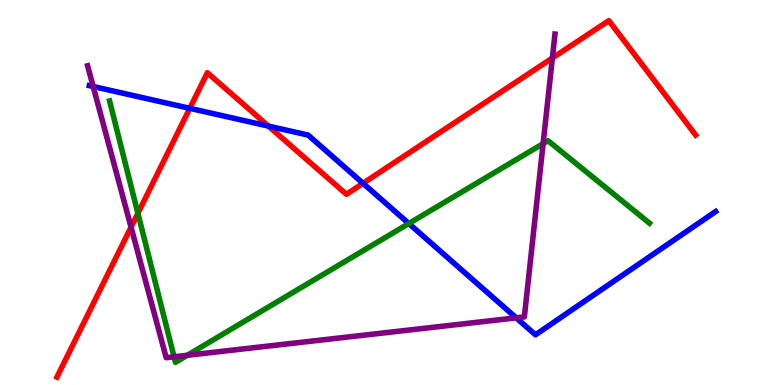[{'lines': ['blue', 'red'], 'intersections': [{'x': 2.45, 'y': 7.19}, {'x': 3.46, 'y': 6.72}, {'x': 4.68, 'y': 5.24}]}, {'lines': ['green', 'red'], 'intersections': [{'x': 1.78, 'y': 4.46}]}, {'lines': ['purple', 'red'], 'intersections': [{'x': 1.69, 'y': 4.1}, {'x': 7.13, 'y': 8.49}]}, {'lines': ['blue', 'green'], 'intersections': [{'x': 5.28, 'y': 4.19}]}, {'lines': ['blue', 'purple'], 'intersections': [{'x': 1.2, 'y': 7.75}, {'x': 6.66, 'y': 1.74}]}, {'lines': ['green', 'purple'], 'intersections': [{'x': 2.25, 'y': 0.733}, {'x': 2.42, 'y': 0.772}, {'x': 7.01, 'y': 6.27}]}]